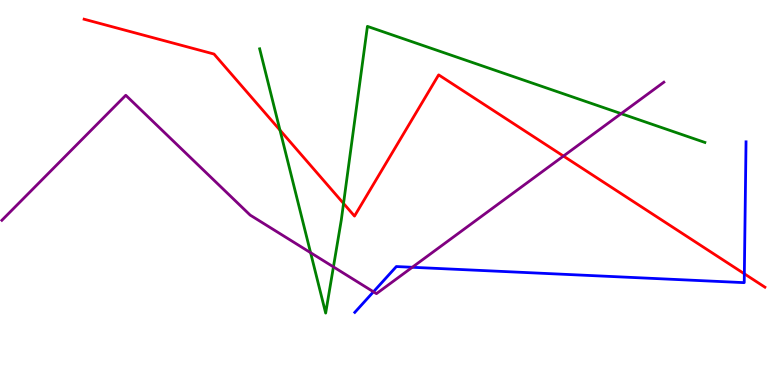[{'lines': ['blue', 'red'], 'intersections': [{'x': 9.6, 'y': 2.89}]}, {'lines': ['green', 'red'], 'intersections': [{'x': 3.61, 'y': 6.62}, {'x': 4.43, 'y': 4.72}]}, {'lines': ['purple', 'red'], 'intersections': [{'x': 7.27, 'y': 5.95}]}, {'lines': ['blue', 'green'], 'intersections': []}, {'lines': ['blue', 'purple'], 'intersections': [{'x': 4.82, 'y': 2.42}, {'x': 5.32, 'y': 3.06}]}, {'lines': ['green', 'purple'], 'intersections': [{'x': 4.01, 'y': 3.44}, {'x': 4.3, 'y': 3.07}, {'x': 8.01, 'y': 7.05}]}]